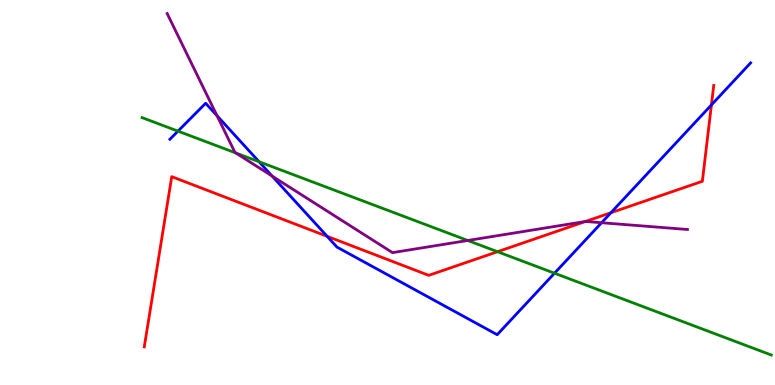[{'lines': ['blue', 'red'], 'intersections': [{'x': 4.22, 'y': 3.86}, {'x': 7.88, 'y': 4.47}, {'x': 9.18, 'y': 7.27}]}, {'lines': ['green', 'red'], 'intersections': [{'x': 6.42, 'y': 3.46}]}, {'lines': ['purple', 'red'], 'intersections': [{'x': 7.55, 'y': 4.25}]}, {'lines': ['blue', 'green'], 'intersections': [{'x': 2.3, 'y': 6.59}, {'x': 3.34, 'y': 5.8}, {'x': 7.15, 'y': 2.9}]}, {'lines': ['blue', 'purple'], 'intersections': [{'x': 2.8, 'y': 6.99}, {'x': 3.51, 'y': 5.43}, {'x': 7.76, 'y': 4.21}]}, {'lines': ['green', 'purple'], 'intersections': [{'x': 3.04, 'y': 6.03}, {'x': 6.04, 'y': 3.75}]}]